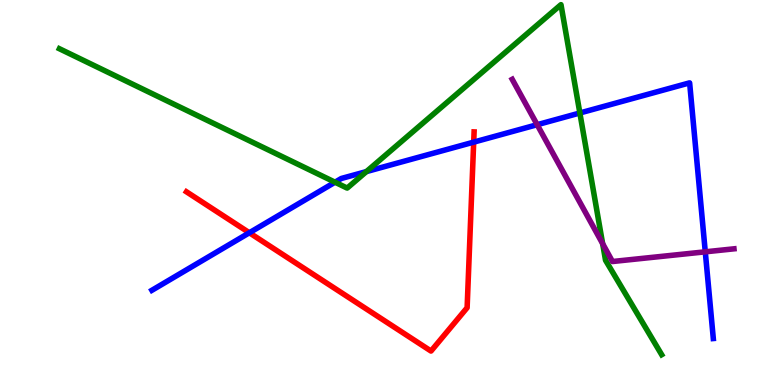[{'lines': ['blue', 'red'], 'intersections': [{'x': 3.22, 'y': 3.95}, {'x': 6.11, 'y': 6.31}]}, {'lines': ['green', 'red'], 'intersections': []}, {'lines': ['purple', 'red'], 'intersections': []}, {'lines': ['blue', 'green'], 'intersections': [{'x': 4.32, 'y': 5.27}, {'x': 4.73, 'y': 5.54}, {'x': 7.48, 'y': 7.07}]}, {'lines': ['blue', 'purple'], 'intersections': [{'x': 6.93, 'y': 6.76}, {'x': 9.1, 'y': 3.46}]}, {'lines': ['green', 'purple'], 'intersections': [{'x': 7.78, 'y': 3.67}]}]